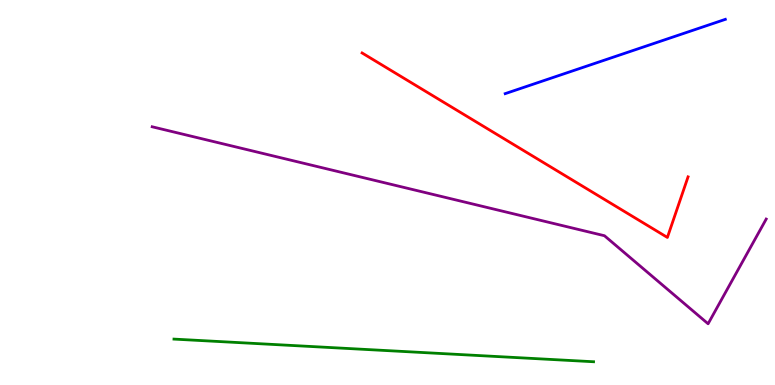[{'lines': ['blue', 'red'], 'intersections': []}, {'lines': ['green', 'red'], 'intersections': []}, {'lines': ['purple', 'red'], 'intersections': []}, {'lines': ['blue', 'green'], 'intersections': []}, {'lines': ['blue', 'purple'], 'intersections': []}, {'lines': ['green', 'purple'], 'intersections': []}]